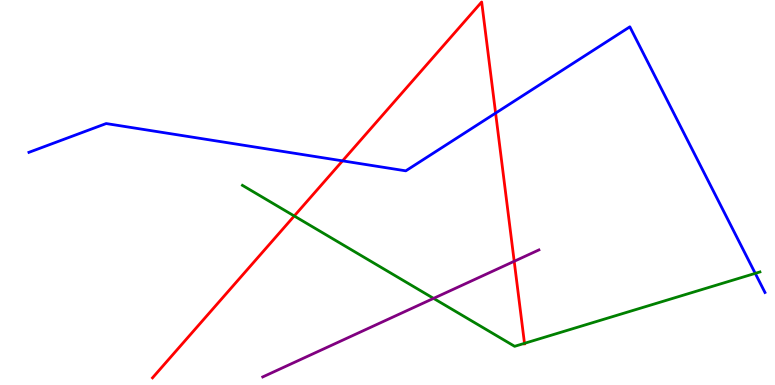[{'lines': ['blue', 'red'], 'intersections': [{'x': 4.42, 'y': 5.82}, {'x': 6.39, 'y': 7.06}]}, {'lines': ['green', 'red'], 'intersections': [{'x': 3.8, 'y': 4.39}, {'x': 6.77, 'y': 1.08}]}, {'lines': ['purple', 'red'], 'intersections': [{'x': 6.63, 'y': 3.21}]}, {'lines': ['blue', 'green'], 'intersections': [{'x': 9.75, 'y': 2.9}]}, {'lines': ['blue', 'purple'], 'intersections': []}, {'lines': ['green', 'purple'], 'intersections': [{'x': 5.59, 'y': 2.25}]}]